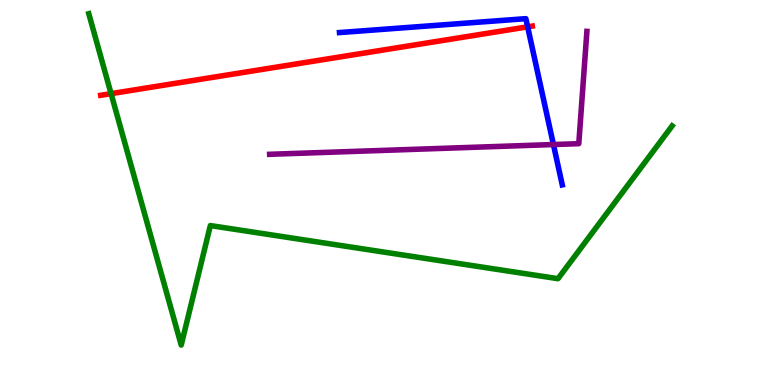[{'lines': ['blue', 'red'], 'intersections': [{'x': 6.81, 'y': 9.3}]}, {'lines': ['green', 'red'], 'intersections': [{'x': 1.43, 'y': 7.57}]}, {'lines': ['purple', 'red'], 'intersections': []}, {'lines': ['blue', 'green'], 'intersections': []}, {'lines': ['blue', 'purple'], 'intersections': [{'x': 7.14, 'y': 6.25}]}, {'lines': ['green', 'purple'], 'intersections': []}]